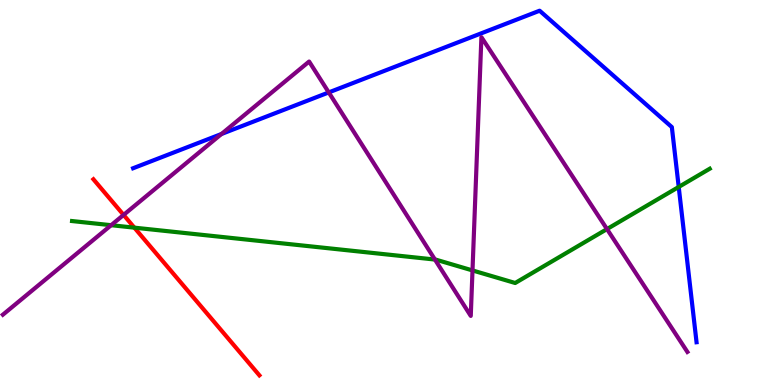[{'lines': ['blue', 'red'], 'intersections': []}, {'lines': ['green', 'red'], 'intersections': [{'x': 1.73, 'y': 4.09}]}, {'lines': ['purple', 'red'], 'intersections': [{'x': 1.59, 'y': 4.42}]}, {'lines': ['blue', 'green'], 'intersections': [{'x': 8.76, 'y': 5.14}]}, {'lines': ['blue', 'purple'], 'intersections': [{'x': 2.86, 'y': 6.52}, {'x': 4.24, 'y': 7.6}]}, {'lines': ['green', 'purple'], 'intersections': [{'x': 1.43, 'y': 4.15}, {'x': 5.61, 'y': 3.26}, {'x': 6.1, 'y': 2.98}, {'x': 7.83, 'y': 4.05}]}]